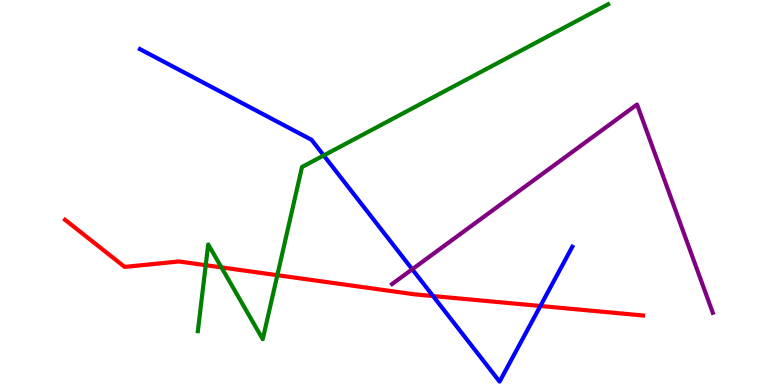[{'lines': ['blue', 'red'], 'intersections': [{'x': 5.59, 'y': 2.31}, {'x': 6.97, 'y': 2.05}]}, {'lines': ['green', 'red'], 'intersections': [{'x': 2.65, 'y': 3.11}, {'x': 2.86, 'y': 3.05}, {'x': 3.58, 'y': 2.85}]}, {'lines': ['purple', 'red'], 'intersections': []}, {'lines': ['blue', 'green'], 'intersections': [{'x': 4.18, 'y': 5.96}]}, {'lines': ['blue', 'purple'], 'intersections': [{'x': 5.32, 'y': 3.01}]}, {'lines': ['green', 'purple'], 'intersections': []}]